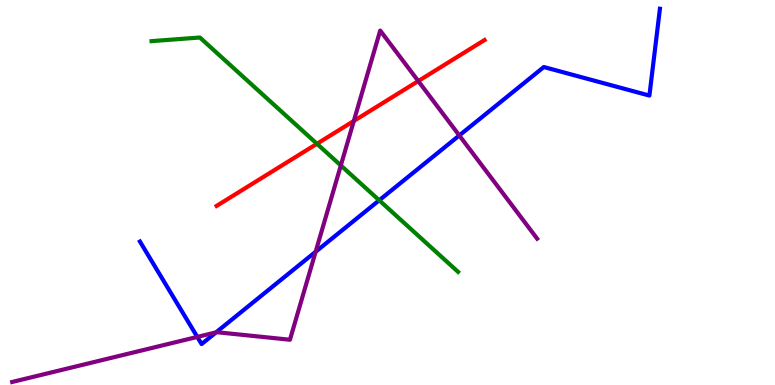[{'lines': ['blue', 'red'], 'intersections': []}, {'lines': ['green', 'red'], 'intersections': [{'x': 4.09, 'y': 6.27}]}, {'lines': ['purple', 'red'], 'intersections': [{'x': 4.57, 'y': 6.86}, {'x': 5.4, 'y': 7.89}]}, {'lines': ['blue', 'green'], 'intersections': [{'x': 4.89, 'y': 4.8}]}, {'lines': ['blue', 'purple'], 'intersections': [{'x': 2.55, 'y': 1.25}, {'x': 2.79, 'y': 1.37}, {'x': 4.07, 'y': 3.46}, {'x': 5.93, 'y': 6.48}]}, {'lines': ['green', 'purple'], 'intersections': [{'x': 4.4, 'y': 5.7}]}]